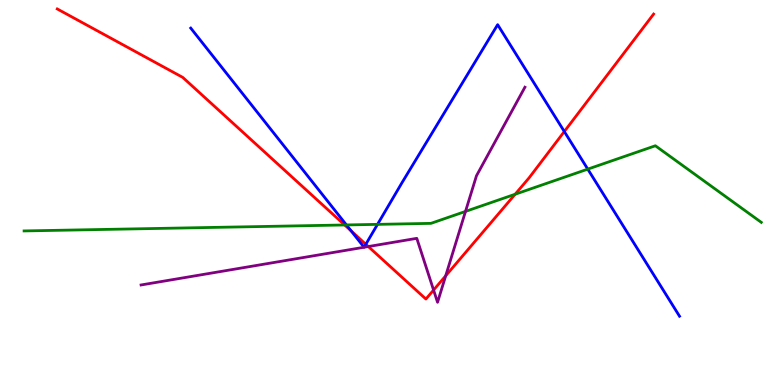[{'lines': ['blue', 'red'], 'intersections': [{'x': 4.53, 'y': 4.0}, {'x': 4.72, 'y': 3.65}, {'x': 7.28, 'y': 6.58}]}, {'lines': ['green', 'red'], 'intersections': [{'x': 4.45, 'y': 4.16}, {'x': 6.65, 'y': 4.95}]}, {'lines': ['purple', 'red'], 'intersections': [{'x': 4.75, 'y': 3.6}, {'x': 5.59, 'y': 2.47}, {'x': 5.75, 'y': 2.84}]}, {'lines': ['blue', 'green'], 'intersections': [{'x': 4.47, 'y': 4.16}, {'x': 4.87, 'y': 4.17}, {'x': 7.58, 'y': 5.61}]}, {'lines': ['blue', 'purple'], 'intersections': [{'x': 4.7, 'y': 3.58}, {'x': 4.7, 'y': 3.58}]}, {'lines': ['green', 'purple'], 'intersections': [{'x': 6.01, 'y': 4.51}]}]